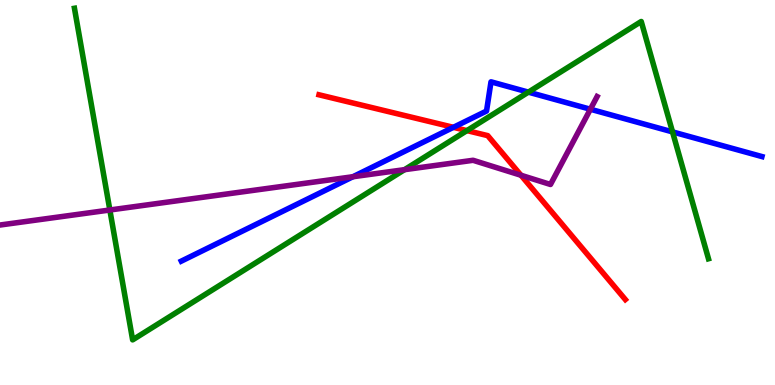[{'lines': ['blue', 'red'], 'intersections': [{'x': 5.85, 'y': 6.69}]}, {'lines': ['green', 'red'], 'intersections': [{'x': 6.03, 'y': 6.61}]}, {'lines': ['purple', 'red'], 'intersections': [{'x': 6.72, 'y': 5.45}]}, {'lines': ['blue', 'green'], 'intersections': [{'x': 6.82, 'y': 7.61}, {'x': 8.68, 'y': 6.57}]}, {'lines': ['blue', 'purple'], 'intersections': [{'x': 4.55, 'y': 5.41}, {'x': 7.62, 'y': 7.16}]}, {'lines': ['green', 'purple'], 'intersections': [{'x': 1.42, 'y': 4.55}, {'x': 5.22, 'y': 5.59}]}]